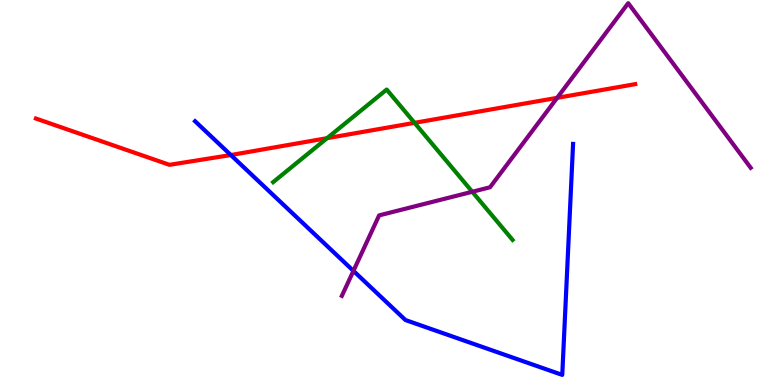[{'lines': ['blue', 'red'], 'intersections': [{'x': 2.98, 'y': 5.97}]}, {'lines': ['green', 'red'], 'intersections': [{'x': 4.22, 'y': 6.41}, {'x': 5.35, 'y': 6.81}]}, {'lines': ['purple', 'red'], 'intersections': [{'x': 7.19, 'y': 7.46}]}, {'lines': ['blue', 'green'], 'intersections': []}, {'lines': ['blue', 'purple'], 'intersections': [{'x': 4.56, 'y': 2.96}]}, {'lines': ['green', 'purple'], 'intersections': [{'x': 6.09, 'y': 5.02}]}]